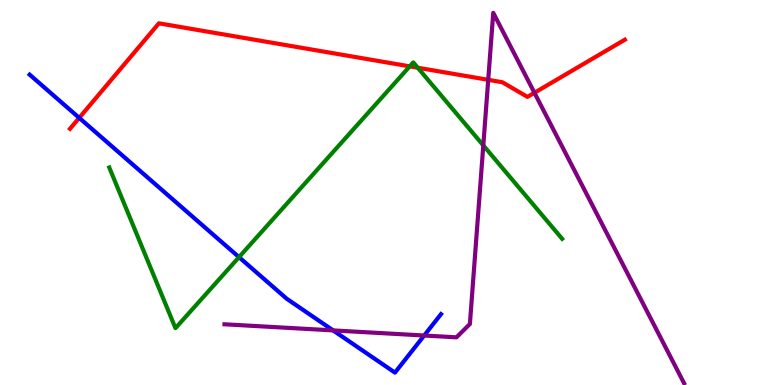[{'lines': ['blue', 'red'], 'intersections': [{'x': 1.02, 'y': 6.94}]}, {'lines': ['green', 'red'], 'intersections': [{'x': 5.29, 'y': 8.28}, {'x': 5.39, 'y': 8.24}]}, {'lines': ['purple', 'red'], 'intersections': [{'x': 6.3, 'y': 7.93}, {'x': 6.9, 'y': 7.59}]}, {'lines': ['blue', 'green'], 'intersections': [{'x': 3.08, 'y': 3.32}]}, {'lines': ['blue', 'purple'], 'intersections': [{'x': 4.3, 'y': 1.42}, {'x': 5.47, 'y': 1.29}]}, {'lines': ['green', 'purple'], 'intersections': [{'x': 6.24, 'y': 6.22}]}]